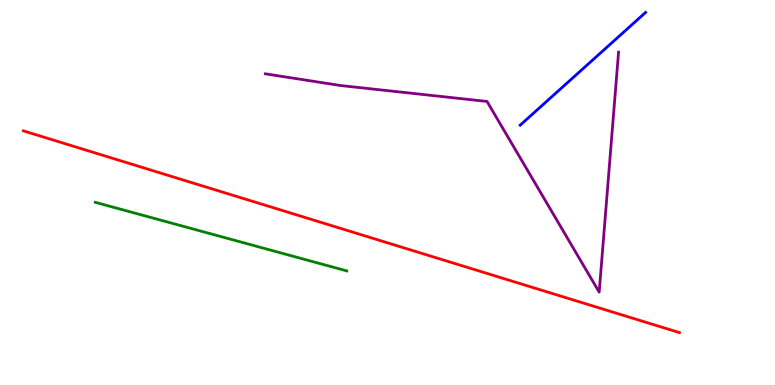[{'lines': ['blue', 'red'], 'intersections': []}, {'lines': ['green', 'red'], 'intersections': []}, {'lines': ['purple', 'red'], 'intersections': []}, {'lines': ['blue', 'green'], 'intersections': []}, {'lines': ['blue', 'purple'], 'intersections': []}, {'lines': ['green', 'purple'], 'intersections': []}]